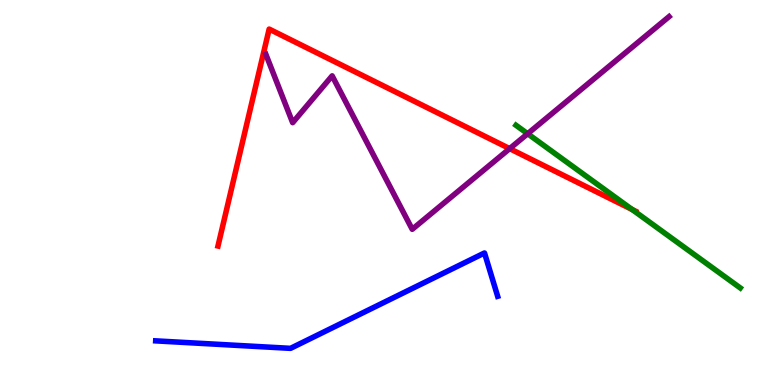[{'lines': ['blue', 'red'], 'intersections': []}, {'lines': ['green', 'red'], 'intersections': [{'x': 8.16, 'y': 4.56}]}, {'lines': ['purple', 'red'], 'intersections': [{'x': 6.58, 'y': 6.14}]}, {'lines': ['blue', 'green'], 'intersections': []}, {'lines': ['blue', 'purple'], 'intersections': []}, {'lines': ['green', 'purple'], 'intersections': [{'x': 6.81, 'y': 6.53}]}]